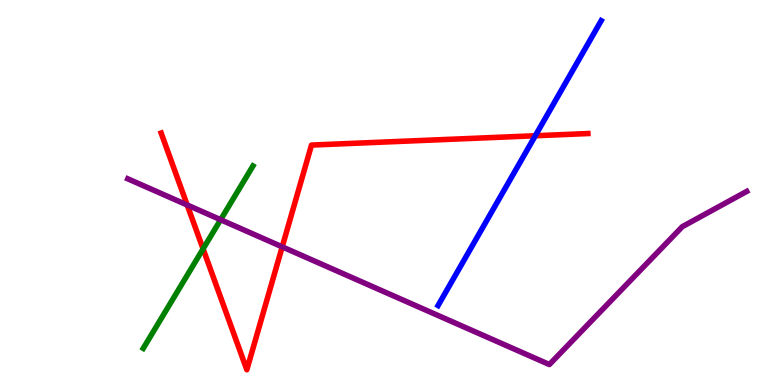[{'lines': ['blue', 'red'], 'intersections': [{'x': 6.91, 'y': 6.47}]}, {'lines': ['green', 'red'], 'intersections': [{'x': 2.62, 'y': 3.54}]}, {'lines': ['purple', 'red'], 'intersections': [{'x': 2.42, 'y': 4.68}, {'x': 3.64, 'y': 3.59}]}, {'lines': ['blue', 'green'], 'intersections': []}, {'lines': ['blue', 'purple'], 'intersections': []}, {'lines': ['green', 'purple'], 'intersections': [{'x': 2.85, 'y': 4.29}]}]